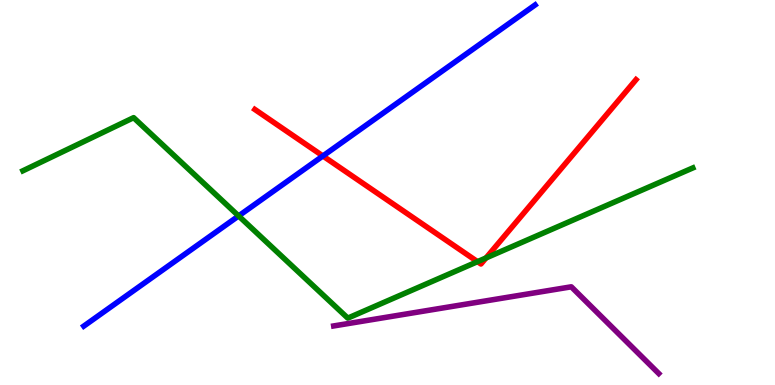[{'lines': ['blue', 'red'], 'intersections': [{'x': 4.17, 'y': 5.95}]}, {'lines': ['green', 'red'], 'intersections': [{'x': 6.16, 'y': 3.2}, {'x': 6.27, 'y': 3.3}]}, {'lines': ['purple', 'red'], 'intersections': []}, {'lines': ['blue', 'green'], 'intersections': [{'x': 3.08, 'y': 4.39}]}, {'lines': ['blue', 'purple'], 'intersections': []}, {'lines': ['green', 'purple'], 'intersections': []}]